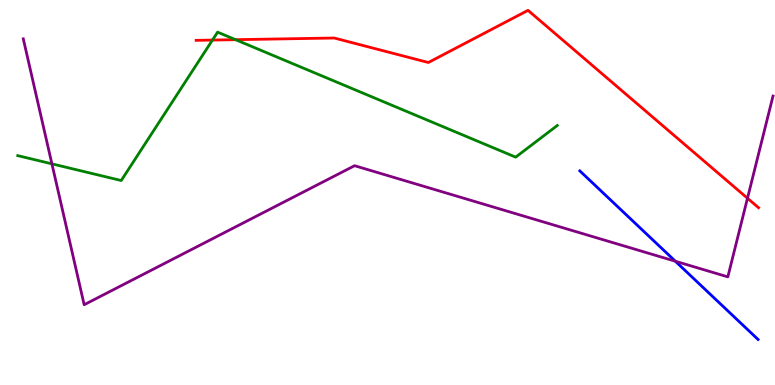[{'lines': ['blue', 'red'], 'intersections': []}, {'lines': ['green', 'red'], 'intersections': [{'x': 2.74, 'y': 8.96}, {'x': 3.04, 'y': 8.97}]}, {'lines': ['purple', 'red'], 'intersections': [{'x': 9.64, 'y': 4.85}]}, {'lines': ['blue', 'green'], 'intersections': []}, {'lines': ['blue', 'purple'], 'intersections': [{'x': 8.71, 'y': 3.21}]}, {'lines': ['green', 'purple'], 'intersections': [{'x': 0.67, 'y': 5.74}]}]